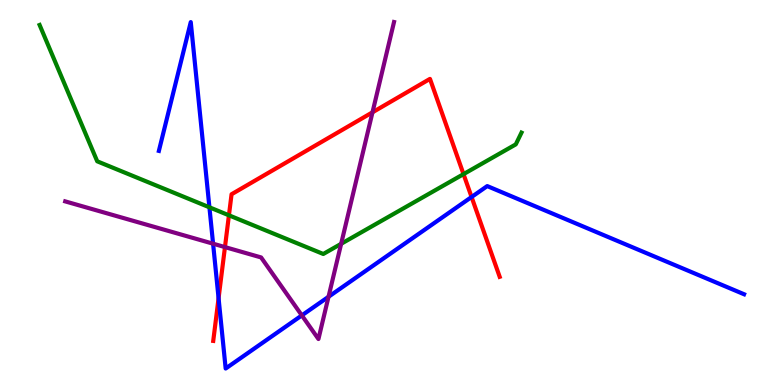[{'lines': ['blue', 'red'], 'intersections': [{'x': 2.82, 'y': 2.25}, {'x': 6.08, 'y': 4.88}]}, {'lines': ['green', 'red'], 'intersections': [{'x': 2.95, 'y': 4.41}, {'x': 5.98, 'y': 5.48}]}, {'lines': ['purple', 'red'], 'intersections': [{'x': 2.9, 'y': 3.58}, {'x': 4.81, 'y': 7.08}]}, {'lines': ['blue', 'green'], 'intersections': [{'x': 2.7, 'y': 4.62}]}, {'lines': ['blue', 'purple'], 'intersections': [{'x': 2.75, 'y': 3.67}, {'x': 3.89, 'y': 1.81}, {'x': 4.24, 'y': 2.29}]}, {'lines': ['green', 'purple'], 'intersections': [{'x': 4.4, 'y': 3.67}]}]